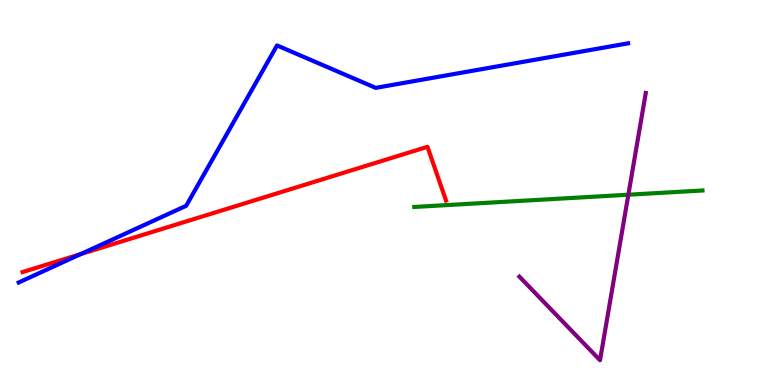[{'lines': ['blue', 'red'], 'intersections': [{'x': 1.04, 'y': 3.4}]}, {'lines': ['green', 'red'], 'intersections': []}, {'lines': ['purple', 'red'], 'intersections': []}, {'lines': ['blue', 'green'], 'intersections': []}, {'lines': ['blue', 'purple'], 'intersections': []}, {'lines': ['green', 'purple'], 'intersections': [{'x': 8.11, 'y': 4.94}]}]